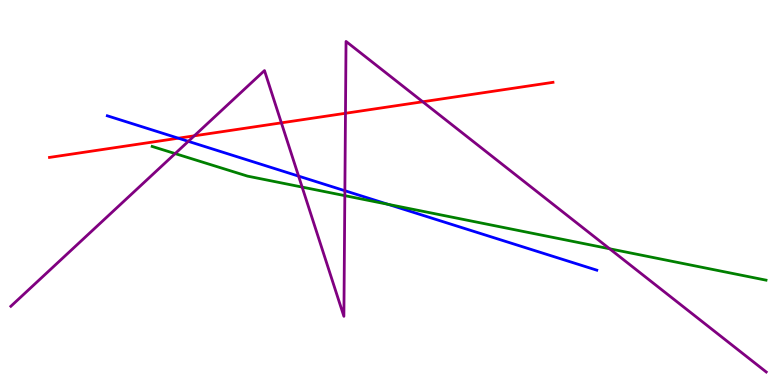[{'lines': ['blue', 'red'], 'intersections': [{'x': 2.3, 'y': 6.41}]}, {'lines': ['green', 'red'], 'intersections': []}, {'lines': ['purple', 'red'], 'intersections': [{'x': 2.51, 'y': 6.47}, {'x': 3.63, 'y': 6.81}, {'x': 4.46, 'y': 7.06}, {'x': 5.45, 'y': 7.36}]}, {'lines': ['blue', 'green'], 'intersections': [{'x': 5.01, 'y': 4.69}]}, {'lines': ['blue', 'purple'], 'intersections': [{'x': 2.43, 'y': 6.33}, {'x': 3.85, 'y': 5.43}, {'x': 4.45, 'y': 5.05}]}, {'lines': ['green', 'purple'], 'intersections': [{'x': 2.26, 'y': 6.01}, {'x': 3.9, 'y': 5.14}, {'x': 4.45, 'y': 4.92}, {'x': 7.87, 'y': 3.54}]}]